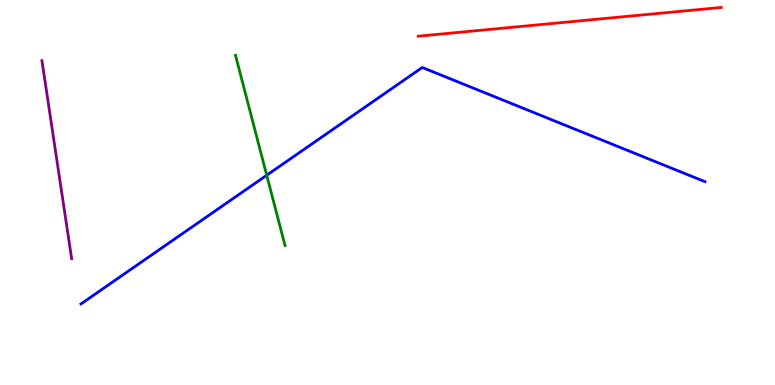[{'lines': ['blue', 'red'], 'intersections': []}, {'lines': ['green', 'red'], 'intersections': []}, {'lines': ['purple', 'red'], 'intersections': []}, {'lines': ['blue', 'green'], 'intersections': [{'x': 3.44, 'y': 5.45}]}, {'lines': ['blue', 'purple'], 'intersections': []}, {'lines': ['green', 'purple'], 'intersections': []}]